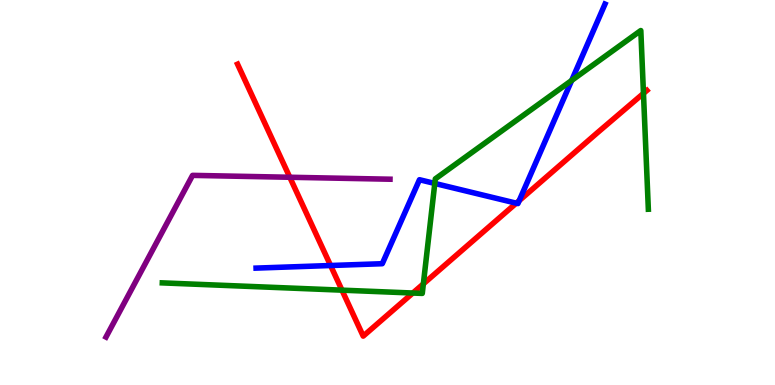[{'lines': ['blue', 'red'], 'intersections': [{'x': 4.27, 'y': 3.1}, {'x': 6.66, 'y': 4.72}, {'x': 6.7, 'y': 4.79}]}, {'lines': ['green', 'red'], 'intersections': [{'x': 4.41, 'y': 2.46}, {'x': 5.33, 'y': 2.39}, {'x': 5.46, 'y': 2.63}, {'x': 8.3, 'y': 7.57}]}, {'lines': ['purple', 'red'], 'intersections': [{'x': 3.74, 'y': 5.4}]}, {'lines': ['blue', 'green'], 'intersections': [{'x': 5.61, 'y': 5.24}, {'x': 7.38, 'y': 7.91}]}, {'lines': ['blue', 'purple'], 'intersections': []}, {'lines': ['green', 'purple'], 'intersections': []}]